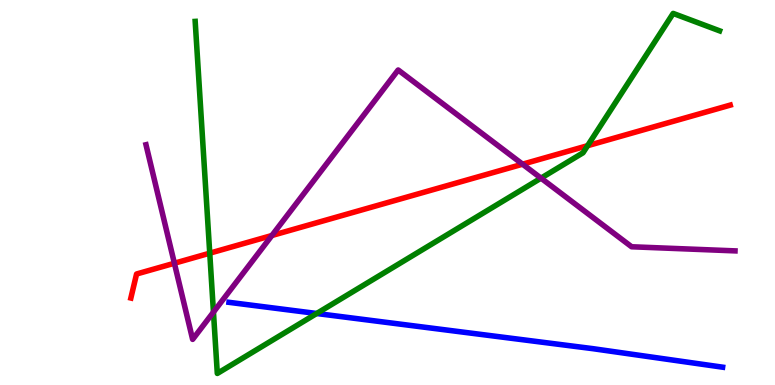[{'lines': ['blue', 'red'], 'intersections': []}, {'lines': ['green', 'red'], 'intersections': [{'x': 2.71, 'y': 3.42}, {'x': 7.58, 'y': 6.22}]}, {'lines': ['purple', 'red'], 'intersections': [{'x': 2.25, 'y': 3.16}, {'x': 3.51, 'y': 3.88}, {'x': 6.74, 'y': 5.74}]}, {'lines': ['blue', 'green'], 'intersections': [{'x': 4.09, 'y': 1.86}]}, {'lines': ['blue', 'purple'], 'intersections': []}, {'lines': ['green', 'purple'], 'intersections': [{'x': 2.75, 'y': 1.89}, {'x': 6.98, 'y': 5.37}]}]